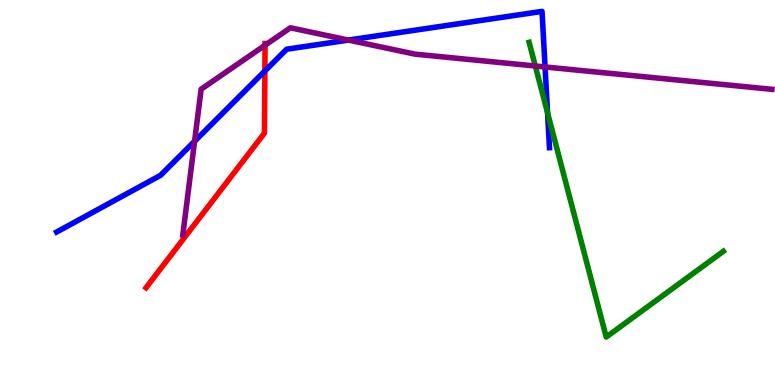[{'lines': ['blue', 'red'], 'intersections': [{'x': 3.42, 'y': 8.16}]}, {'lines': ['green', 'red'], 'intersections': []}, {'lines': ['purple', 'red'], 'intersections': [{'x': 3.42, 'y': 8.83}]}, {'lines': ['blue', 'green'], 'intersections': [{'x': 7.07, 'y': 7.07}]}, {'lines': ['blue', 'purple'], 'intersections': [{'x': 2.51, 'y': 6.33}, {'x': 4.5, 'y': 8.96}, {'x': 7.03, 'y': 8.26}]}, {'lines': ['green', 'purple'], 'intersections': [{'x': 6.91, 'y': 8.29}]}]